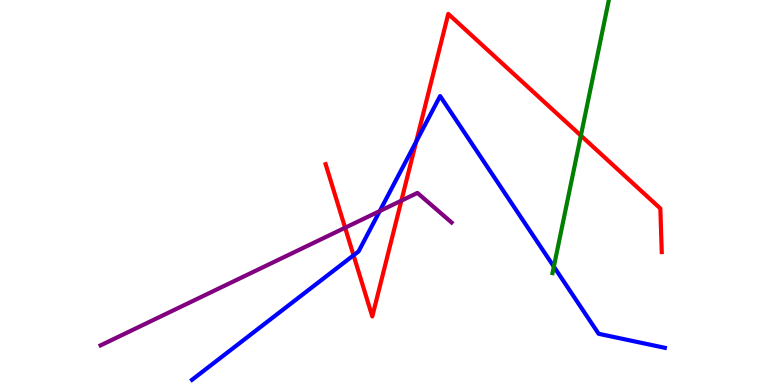[{'lines': ['blue', 'red'], 'intersections': [{'x': 4.56, 'y': 3.37}, {'x': 5.37, 'y': 6.32}]}, {'lines': ['green', 'red'], 'intersections': [{'x': 7.5, 'y': 6.48}]}, {'lines': ['purple', 'red'], 'intersections': [{'x': 4.45, 'y': 4.09}, {'x': 5.18, 'y': 4.79}]}, {'lines': ['blue', 'green'], 'intersections': [{'x': 7.15, 'y': 3.07}]}, {'lines': ['blue', 'purple'], 'intersections': [{'x': 4.9, 'y': 4.52}]}, {'lines': ['green', 'purple'], 'intersections': []}]